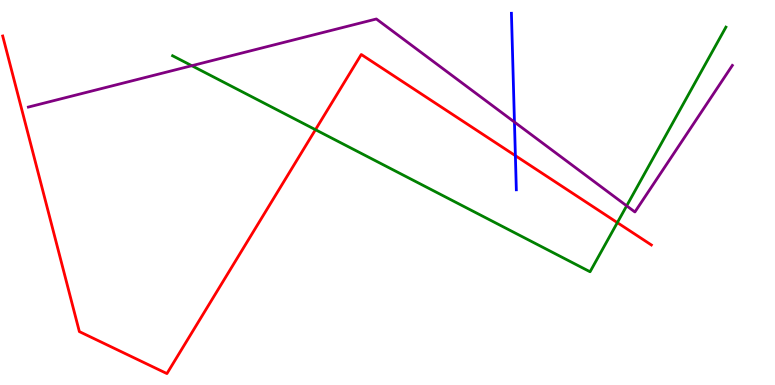[{'lines': ['blue', 'red'], 'intersections': [{'x': 6.65, 'y': 5.96}]}, {'lines': ['green', 'red'], 'intersections': [{'x': 4.07, 'y': 6.63}, {'x': 7.97, 'y': 4.22}]}, {'lines': ['purple', 'red'], 'intersections': []}, {'lines': ['blue', 'green'], 'intersections': []}, {'lines': ['blue', 'purple'], 'intersections': [{'x': 6.64, 'y': 6.83}]}, {'lines': ['green', 'purple'], 'intersections': [{'x': 2.47, 'y': 8.29}, {'x': 8.09, 'y': 4.65}]}]